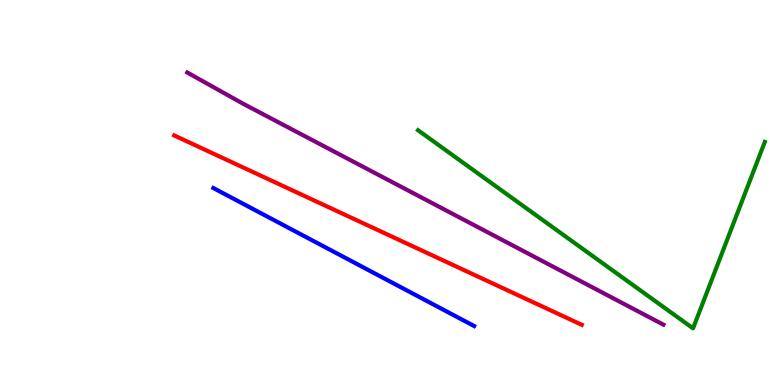[{'lines': ['blue', 'red'], 'intersections': []}, {'lines': ['green', 'red'], 'intersections': []}, {'lines': ['purple', 'red'], 'intersections': []}, {'lines': ['blue', 'green'], 'intersections': []}, {'lines': ['blue', 'purple'], 'intersections': []}, {'lines': ['green', 'purple'], 'intersections': []}]